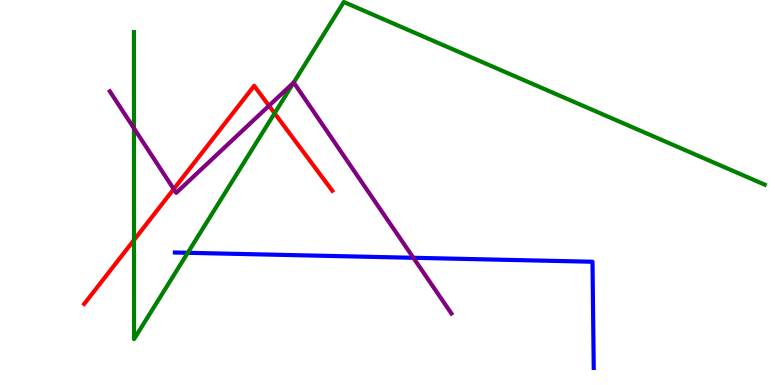[{'lines': ['blue', 'red'], 'intersections': []}, {'lines': ['green', 'red'], 'intersections': [{'x': 1.73, 'y': 3.76}, {'x': 3.54, 'y': 7.06}]}, {'lines': ['purple', 'red'], 'intersections': [{'x': 2.24, 'y': 5.09}, {'x': 3.47, 'y': 7.25}]}, {'lines': ['blue', 'green'], 'intersections': [{'x': 2.42, 'y': 3.43}]}, {'lines': ['blue', 'purple'], 'intersections': [{'x': 5.33, 'y': 3.3}]}, {'lines': ['green', 'purple'], 'intersections': [{'x': 1.73, 'y': 6.67}, {'x': 3.79, 'y': 7.86}]}]